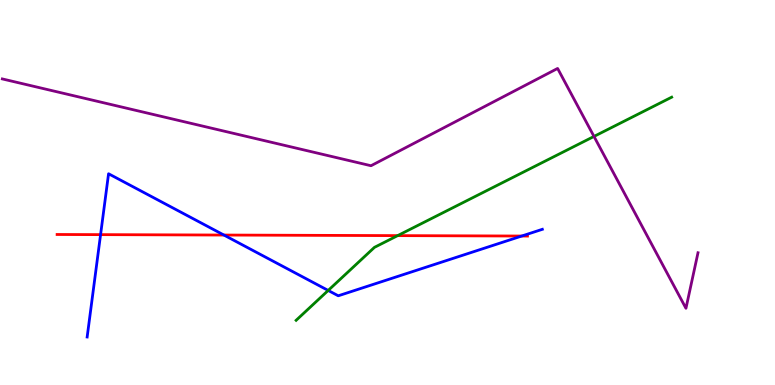[{'lines': ['blue', 'red'], 'intersections': [{'x': 1.3, 'y': 3.91}, {'x': 2.89, 'y': 3.89}, {'x': 6.73, 'y': 3.87}]}, {'lines': ['green', 'red'], 'intersections': [{'x': 5.13, 'y': 3.88}]}, {'lines': ['purple', 'red'], 'intersections': []}, {'lines': ['blue', 'green'], 'intersections': [{'x': 4.23, 'y': 2.46}]}, {'lines': ['blue', 'purple'], 'intersections': []}, {'lines': ['green', 'purple'], 'intersections': [{'x': 7.66, 'y': 6.46}]}]